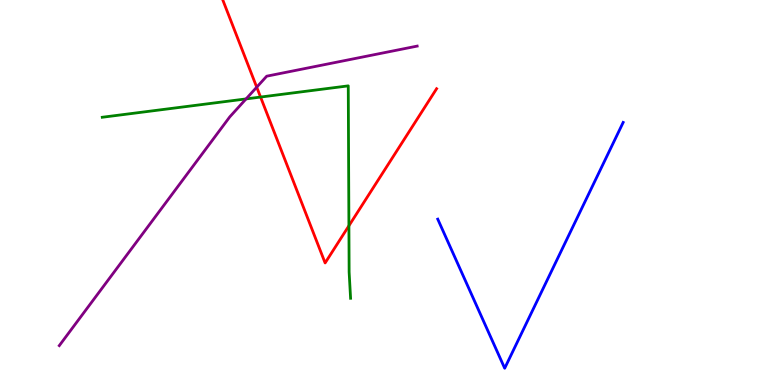[{'lines': ['blue', 'red'], 'intersections': []}, {'lines': ['green', 'red'], 'intersections': [{'x': 3.36, 'y': 7.48}, {'x': 4.5, 'y': 4.14}]}, {'lines': ['purple', 'red'], 'intersections': [{'x': 3.31, 'y': 7.74}]}, {'lines': ['blue', 'green'], 'intersections': []}, {'lines': ['blue', 'purple'], 'intersections': []}, {'lines': ['green', 'purple'], 'intersections': [{'x': 3.18, 'y': 7.43}]}]